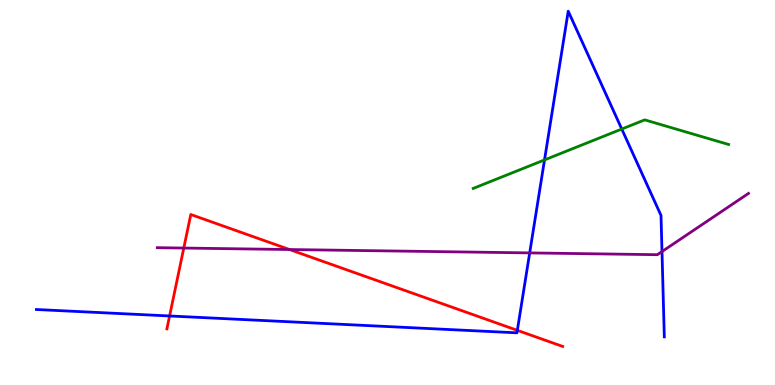[{'lines': ['blue', 'red'], 'intersections': [{'x': 2.19, 'y': 1.79}, {'x': 6.68, 'y': 1.42}]}, {'lines': ['green', 'red'], 'intersections': []}, {'lines': ['purple', 'red'], 'intersections': [{'x': 2.37, 'y': 3.56}, {'x': 3.74, 'y': 3.52}]}, {'lines': ['blue', 'green'], 'intersections': [{'x': 7.03, 'y': 5.85}, {'x': 8.02, 'y': 6.65}]}, {'lines': ['blue', 'purple'], 'intersections': [{'x': 6.83, 'y': 3.43}, {'x': 8.54, 'y': 3.47}]}, {'lines': ['green', 'purple'], 'intersections': []}]